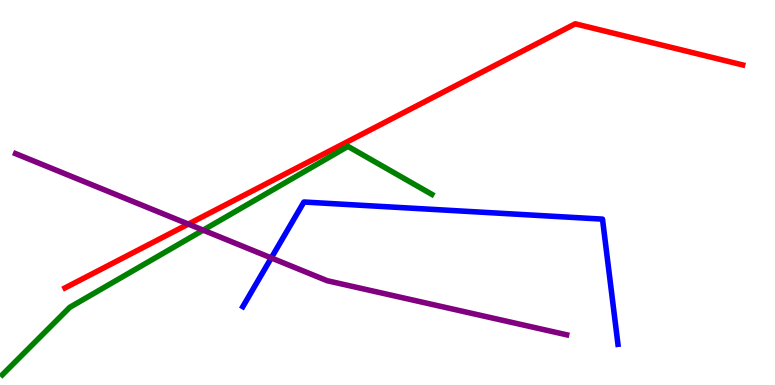[{'lines': ['blue', 'red'], 'intersections': []}, {'lines': ['green', 'red'], 'intersections': []}, {'lines': ['purple', 'red'], 'intersections': [{'x': 2.43, 'y': 4.18}]}, {'lines': ['blue', 'green'], 'intersections': []}, {'lines': ['blue', 'purple'], 'intersections': [{'x': 3.5, 'y': 3.3}]}, {'lines': ['green', 'purple'], 'intersections': [{'x': 2.62, 'y': 4.02}]}]